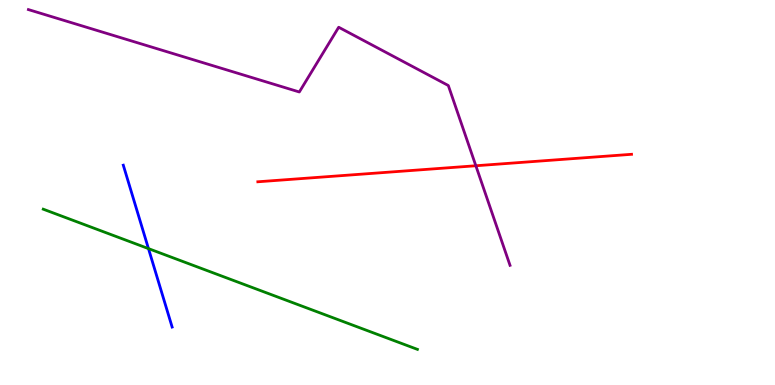[{'lines': ['blue', 'red'], 'intersections': []}, {'lines': ['green', 'red'], 'intersections': []}, {'lines': ['purple', 'red'], 'intersections': [{'x': 6.14, 'y': 5.69}]}, {'lines': ['blue', 'green'], 'intersections': [{'x': 1.92, 'y': 3.54}]}, {'lines': ['blue', 'purple'], 'intersections': []}, {'lines': ['green', 'purple'], 'intersections': []}]